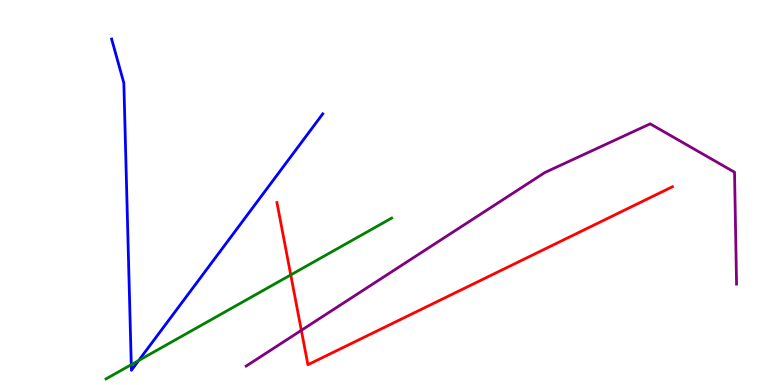[{'lines': ['blue', 'red'], 'intersections': []}, {'lines': ['green', 'red'], 'intersections': [{'x': 3.75, 'y': 2.86}]}, {'lines': ['purple', 'red'], 'intersections': [{'x': 3.89, 'y': 1.42}]}, {'lines': ['blue', 'green'], 'intersections': [{'x': 1.69, 'y': 0.528}, {'x': 1.79, 'y': 0.636}]}, {'lines': ['blue', 'purple'], 'intersections': []}, {'lines': ['green', 'purple'], 'intersections': []}]